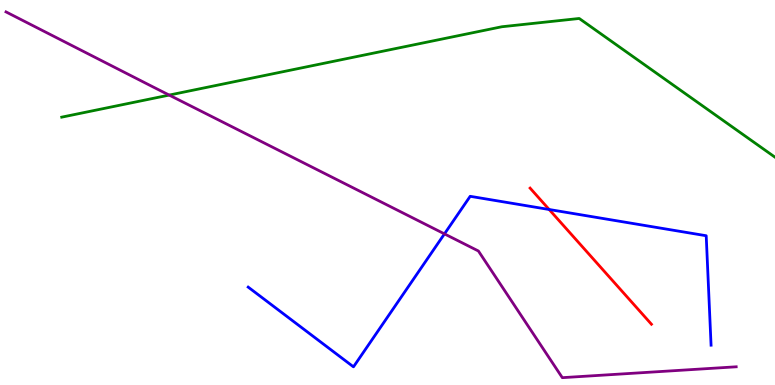[{'lines': ['blue', 'red'], 'intersections': [{'x': 7.09, 'y': 4.56}]}, {'lines': ['green', 'red'], 'intersections': []}, {'lines': ['purple', 'red'], 'intersections': []}, {'lines': ['blue', 'green'], 'intersections': []}, {'lines': ['blue', 'purple'], 'intersections': [{'x': 5.73, 'y': 3.93}]}, {'lines': ['green', 'purple'], 'intersections': [{'x': 2.18, 'y': 7.53}]}]